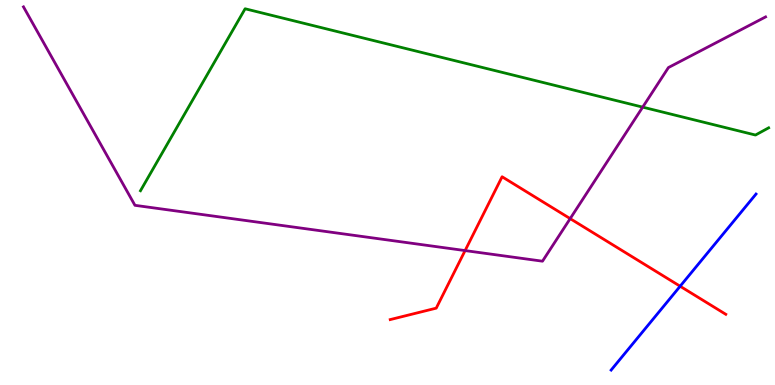[{'lines': ['blue', 'red'], 'intersections': [{'x': 8.78, 'y': 2.57}]}, {'lines': ['green', 'red'], 'intersections': []}, {'lines': ['purple', 'red'], 'intersections': [{'x': 6.0, 'y': 3.49}, {'x': 7.36, 'y': 4.32}]}, {'lines': ['blue', 'green'], 'intersections': []}, {'lines': ['blue', 'purple'], 'intersections': []}, {'lines': ['green', 'purple'], 'intersections': [{'x': 8.29, 'y': 7.22}]}]